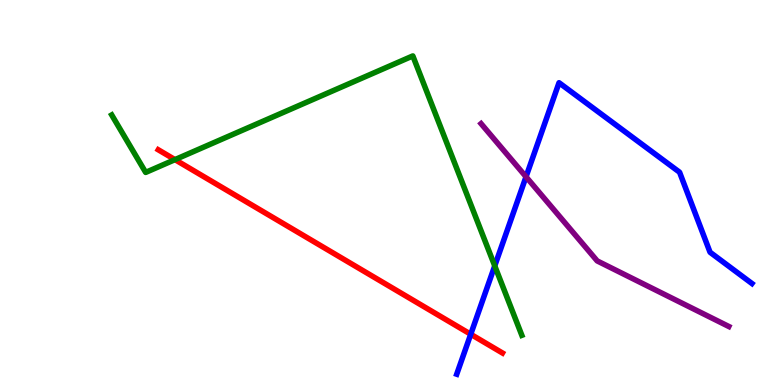[{'lines': ['blue', 'red'], 'intersections': [{'x': 6.07, 'y': 1.32}]}, {'lines': ['green', 'red'], 'intersections': [{'x': 2.26, 'y': 5.85}]}, {'lines': ['purple', 'red'], 'intersections': []}, {'lines': ['blue', 'green'], 'intersections': [{'x': 6.38, 'y': 3.09}]}, {'lines': ['blue', 'purple'], 'intersections': [{'x': 6.79, 'y': 5.41}]}, {'lines': ['green', 'purple'], 'intersections': []}]